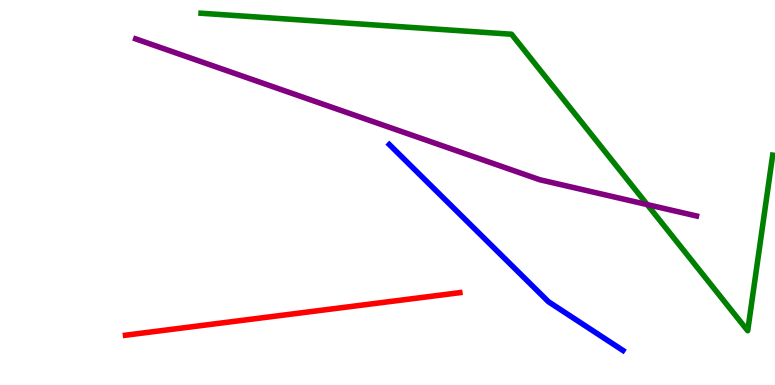[{'lines': ['blue', 'red'], 'intersections': []}, {'lines': ['green', 'red'], 'intersections': []}, {'lines': ['purple', 'red'], 'intersections': []}, {'lines': ['blue', 'green'], 'intersections': []}, {'lines': ['blue', 'purple'], 'intersections': []}, {'lines': ['green', 'purple'], 'intersections': [{'x': 8.35, 'y': 4.69}]}]